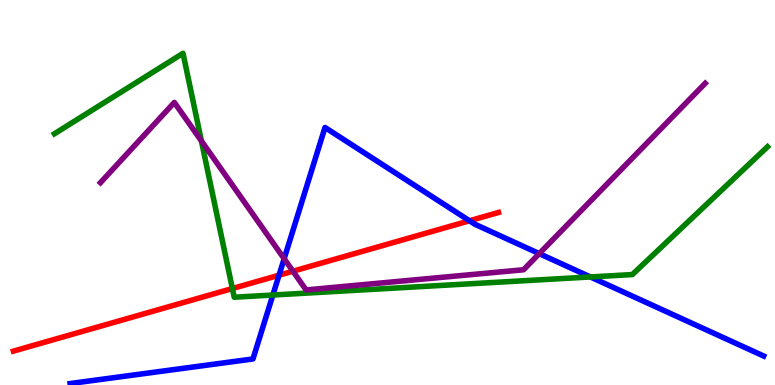[{'lines': ['blue', 'red'], 'intersections': [{'x': 3.6, 'y': 2.85}, {'x': 6.06, 'y': 4.27}]}, {'lines': ['green', 'red'], 'intersections': [{'x': 3.0, 'y': 2.51}]}, {'lines': ['purple', 'red'], 'intersections': [{'x': 3.78, 'y': 2.96}]}, {'lines': ['blue', 'green'], 'intersections': [{'x': 3.52, 'y': 2.34}, {'x': 7.62, 'y': 2.81}]}, {'lines': ['blue', 'purple'], 'intersections': [{'x': 3.67, 'y': 3.28}, {'x': 6.96, 'y': 3.41}]}, {'lines': ['green', 'purple'], 'intersections': [{'x': 2.6, 'y': 6.34}]}]